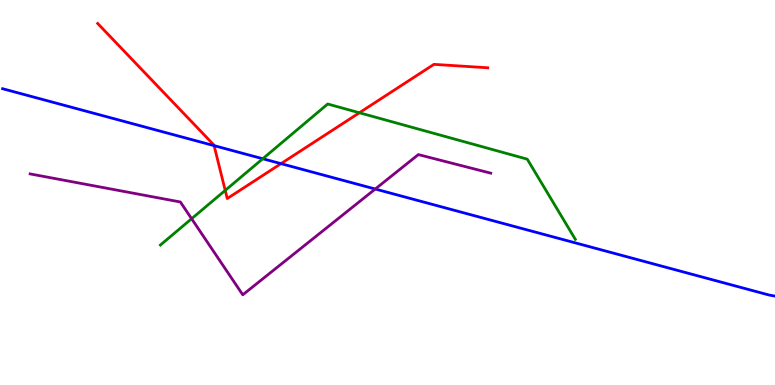[{'lines': ['blue', 'red'], 'intersections': [{'x': 2.76, 'y': 6.22}, {'x': 3.63, 'y': 5.75}]}, {'lines': ['green', 'red'], 'intersections': [{'x': 2.91, 'y': 5.05}, {'x': 4.64, 'y': 7.07}]}, {'lines': ['purple', 'red'], 'intersections': []}, {'lines': ['blue', 'green'], 'intersections': [{'x': 3.39, 'y': 5.88}]}, {'lines': ['blue', 'purple'], 'intersections': [{'x': 4.84, 'y': 5.09}]}, {'lines': ['green', 'purple'], 'intersections': [{'x': 2.47, 'y': 4.32}]}]